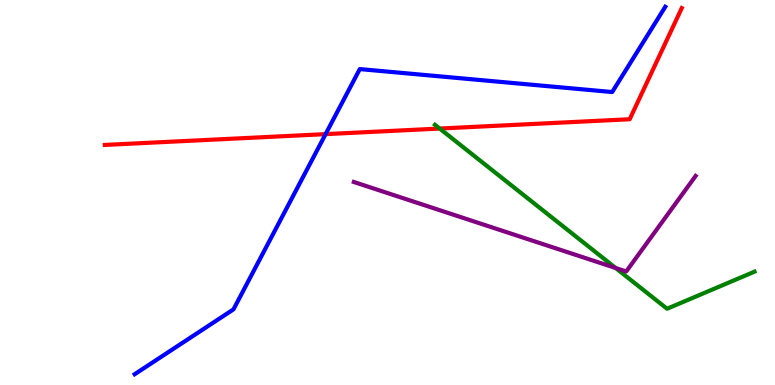[{'lines': ['blue', 'red'], 'intersections': [{'x': 4.2, 'y': 6.52}]}, {'lines': ['green', 'red'], 'intersections': [{'x': 5.67, 'y': 6.66}]}, {'lines': ['purple', 'red'], 'intersections': []}, {'lines': ['blue', 'green'], 'intersections': []}, {'lines': ['blue', 'purple'], 'intersections': []}, {'lines': ['green', 'purple'], 'intersections': [{'x': 7.94, 'y': 3.04}]}]